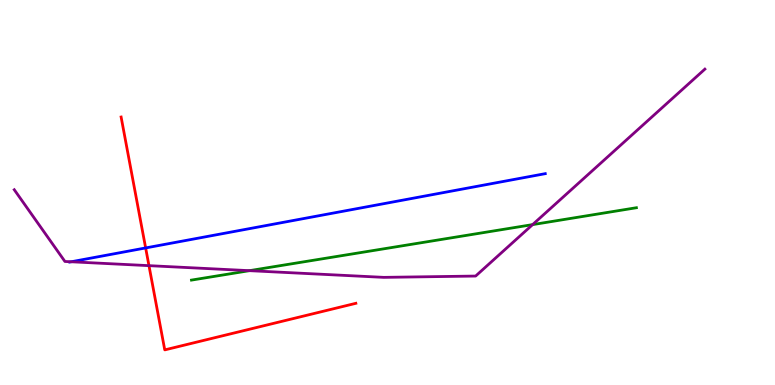[{'lines': ['blue', 'red'], 'intersections': [{'x': 1.88, 'y': 3.56}]}, {'lines': ['green', 'red'], 'intersections': []}, {'lines': ['purple', 'red'], 'intersections': [{'x': 1.92, 'y': 3.1}]}, {'lines': ['blue', 'green'], 'intersections': []}, {'lines': ['blue', 'purple'], 'intersections': [{'x': 0.918, 'y': 3.2}]}, {'lines': ['green', 'purple'], 'intersections': [{'x': 3.22, 'y': 2.97}, {'x': 6.87, 'y': 4.17}]}]